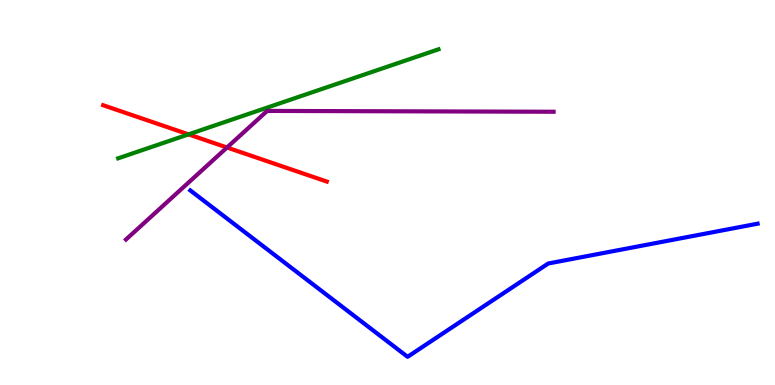[{'lines': ['blue', 'red'], 'intersections': []}, {'lines': ['green', 'red'], 'intersections': [{'x': 2.43, 'y': 6.51}]}, {'lines': ['purple', 'red'], 'intersections': [{'x': 2.93, 'y': 6.17}]}, {'lines': ['blue', 'green'], 'intersections': []}, {'lines': ['blue', 'purple'], 'intersections': []}, {'lines': ['green', 'purple'], 'intersections': []}]